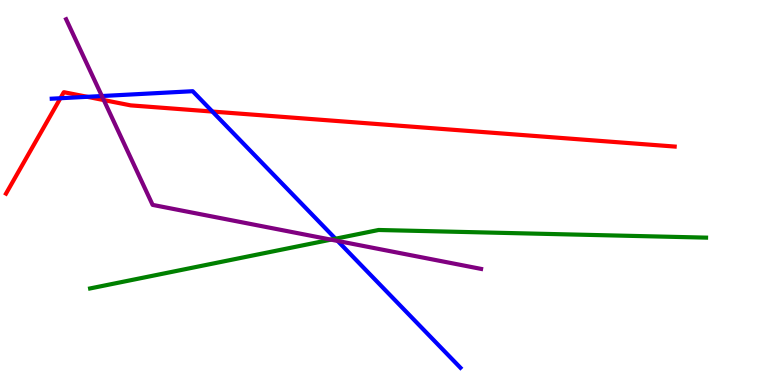[{'lines': ['blue', 'red'], 'intersections': [{'x': 0.779, 'y': 7.45}, {'x': 1.13, 'y': 7.49}, {'x': 2.74, 'y': 7.1}]}, {'lines': ['green', 'red'], 'intersections': []}, {'lines': ['purple', 'red'], 'intersections': [{'x': 1.34, 'y': 7.4}]}, {'lines': ['blue', 'green'], 'intersections': [{'x': 4.33, 'y': 3.8}]}, {'lines': ['blue', 'purple'], 'intersections': [{'x': 1.31, 'y': 7.51}, {'x': 4.36, 'y': 3.74}]}, {'lines': ['green', 'purple'], 'intersections': [{'x': 4.27, 'y': 3.78}]}]